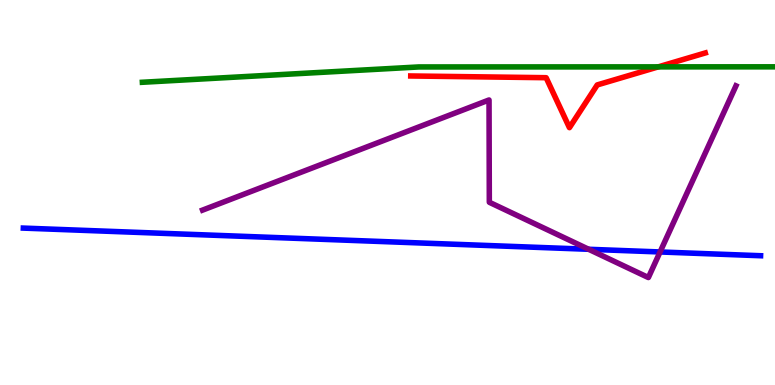[{'lines': ['blue', 'red'], 'intersections': []}, {'lines': ['green', 'red'], 'intersections': [{'x': 8.49, 'y': 8.26}]}, {'lines': ['purple', 'red'], 'intersections': []}, {'lines': ['blue', 'green'], 'intersections': []}, {'lines': ['blue', 'purple'], 'intersections': [{'x': 7.6, 'y': 3.53}, {'x': 8.52, 'y': 3.46}]}, {'lines': ['green', 'purple'], 'intersections': []}]